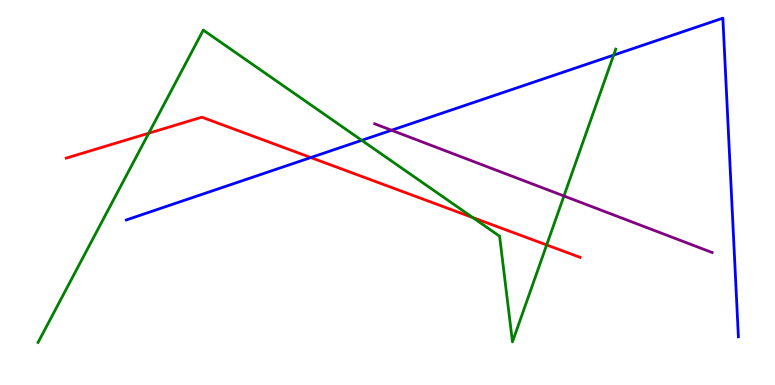[{'lines': ['blue', 'red'], 'intersections': [{'x': 4.01, 'y': 5.91}]}, {'lines': ['green', 'red'], 'intersections': [{'x': 1.92, 'y': 6.54}, {'x': 6.1, 'y': 4.35}, {'x': 7.05, 'y': 3.64}]}, {'lines': ['purple', 'red'], 'intersections': []}, {'lines': ['blue', 'green'], 'intersections': [{'x': 4.67, 'y': 6.36}, {'x': 7.92, 'y': 8.57}]}, {'lines': ['blue', 'purple'], 'intersections': [{'x': 5.05, 'y': 6.62}]}, {'lines': ['green', 'purple'], 'intersections': [{'x': 7.28, 'y': 4.91}]}]